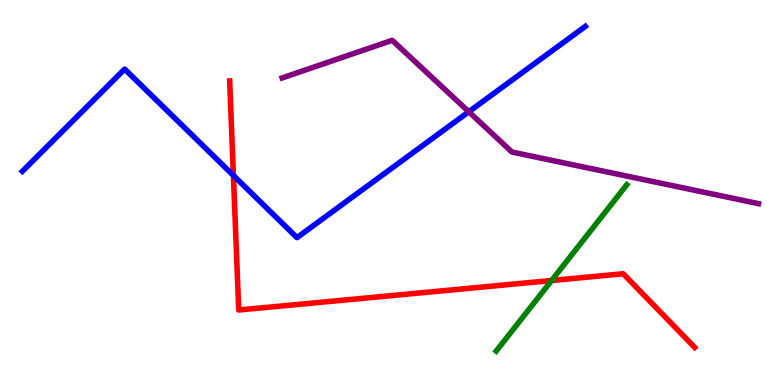[{'lines': ['blue', 'red'], 'intersections': [{'x': 3.01, 'y': 5.44}]}, {'lines': ['green', 'red'], 'intersections': [{'x': 7.12, 'y': 2.71}]}, {'lines': ['purple', 'red'], 'intersections': []}, {'lines': ['blue', 'green'], 'intersections': []}, {'lines': ['blue', 'purple'], 'intersections': [{'x': 6.05, 'y': 7.1}]}, {'lines': ['green', 'purple'], 'intersections': []}]